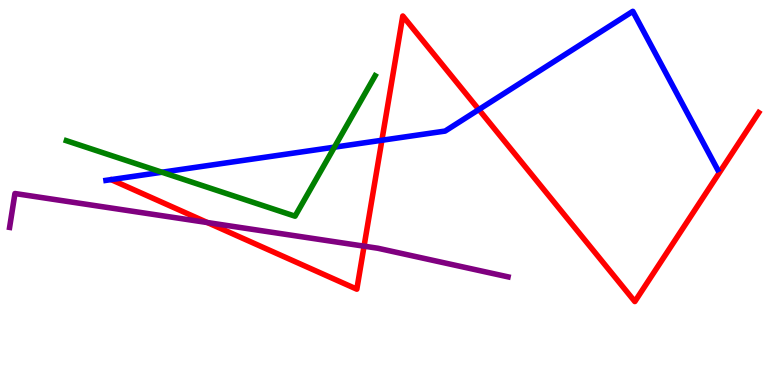[{'lines': ['blue', 'red'], 'intersections': [{'x': 4.93, 'y': 6.36}, {'x': 6.18, 'y': 7.15}]}, {'lines': ['green', 'red'], 'intersections': []}, {'lines': ['purple', 'red'], 'intersections': [{'x': 2.68, 'y': 4.22}, {'x': 4.7, 'y': 3.61}]}, {'lines': ['blue', 'green'], 'intersections': [{'x': 2.09, 'y': 5.53}, {'x': 4.31, 'y': 6.18}]}, {'lines': ['blue', 'purple'], 'intersections': []}, {'lines': ['green', 'purple'], 'intersections': []}]